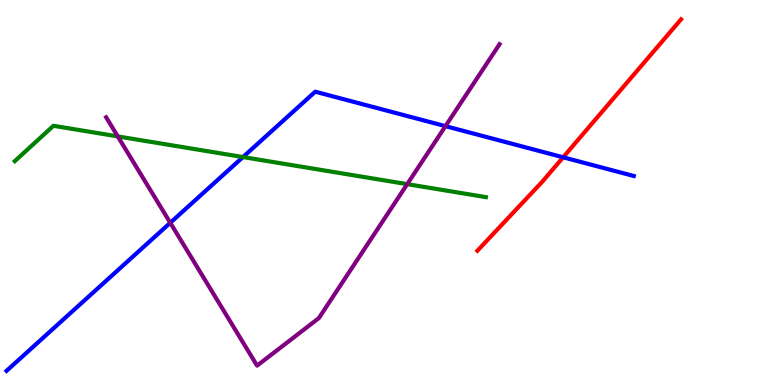[{'lines': ['blue', 'red'], 'intersections': [{'x': 7.27, 'y': 5.91}]}, {'lines': ['green', 'red'], 'intersections': []}, {'lines': ['purple', 'red'], 'intersections': []}, {'lines': ['blue', 'green'], 'intersections': [{'x': 3.14, 'y': 5.92}]}, {'lines': ['blue', 'purple'], 'intersections': [{'x': 2.2, 'y': 4.21}, {'x': 5.75, 'y': 6.72}]}, {'lines': ['green', 'purple'], 'intersections': [{'x': 1.52, 'y': 6.46}, {'x': 5.25, 'y': 5.22}]}]